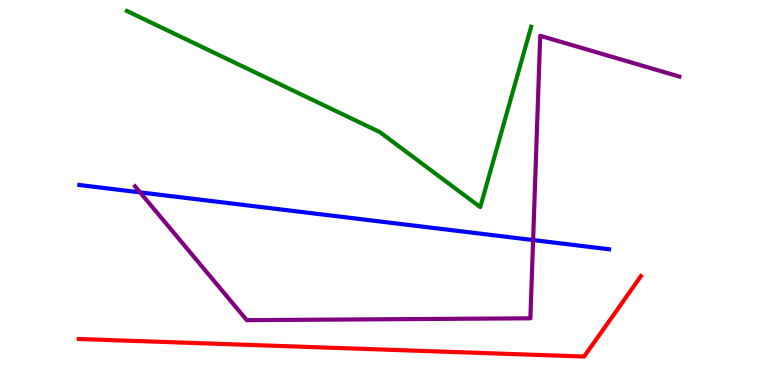[{'lines': ['blue', 'red'], 'intersections': []}, {'lines': ['green', 'red'], 'intersections': []}, {'lines': ['purple', 'red'], 'intersections': []}, {'lines': ['blue', 'green'], 'intersections': []}, {'lines': ['blue', 'purple'], 'intersections': [{'x': 1.81, 'y': 5.0}, {'x': 6.88, 'y': 3.77}]}, {'lines': ['green', 'purple'], 'intersections': []}]